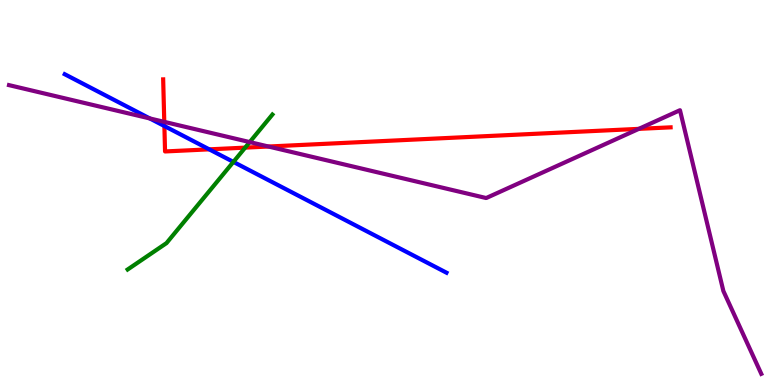[{'lines': ['blue', 'red'], 'intersections': [{'x': 2.12, 'y': 6.73}, {'x': 2.7, 'y': 6.12}]}, {'lines': ['green', 'red'], 'intersections': [{'x': 3.16, 'y': 6.17}]}, {'lines': ['purple', 'red'], 'intersections': [{'x': 2.12, 'y': 6.83}, {'x': 3.46, 'y': 6.19}, {'x': 8.24, 'y': 6.65}]}, {'lines': ['blue', 'green'], 'intersections': [{'x': 3.01, 'y': 5.79}]}, {'lines': ['blue', 'purple'], 'intersections': [{'x': 1.93, 'y': 6.92}]}, {'lines': ['green', 'purple'], 'intersections': [{'x': 3.22, 'y': 6.31}]}]